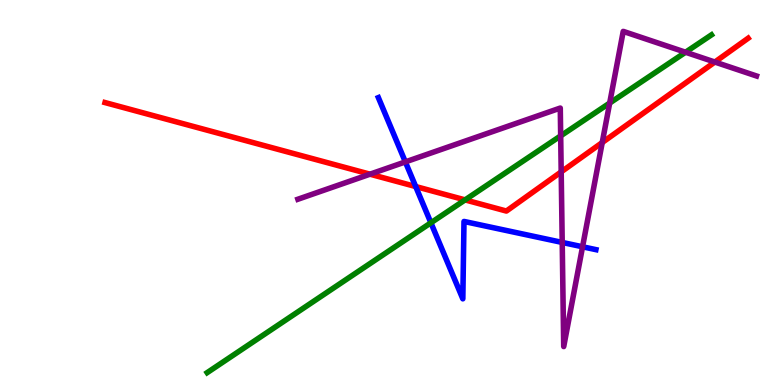[{'lines': ['blue', 'red'], 'intersections': [{'x': 5.36, 'y': 5.15}]}, {'lines': ['green', 'red'], 'intersections': [{'x': 6.0, 'y': 4.81}]}, {'lines': ['purple', 'red'], 'intersections': [{'x': 4.77, 'y': 5.48}, {'x': 7.24, 'y': 5.54}, {'x': 7.77, 'y': 6.3}, {'x': 9.22, 'y': 8.39}]}, {'lines': ['blue', 'green'], 'intersections': [{'x': 5.56, 'y': 4.21}]}, {'lines': ['blue', 'purple'], 'intersections': [{'x': 5.23, 'y': 5.79}, {'x': 7.25, 'y': 3.7}, {'x': 7.52, 'y': 3.59}]}, {'lines': ['green', 'purple'], 'intersections': [{'x': 7.23, 'y': 6.47}, {'x': 7.87, 'y': 7.32}, {'x': 8.85, 'y': 8.64}]}]